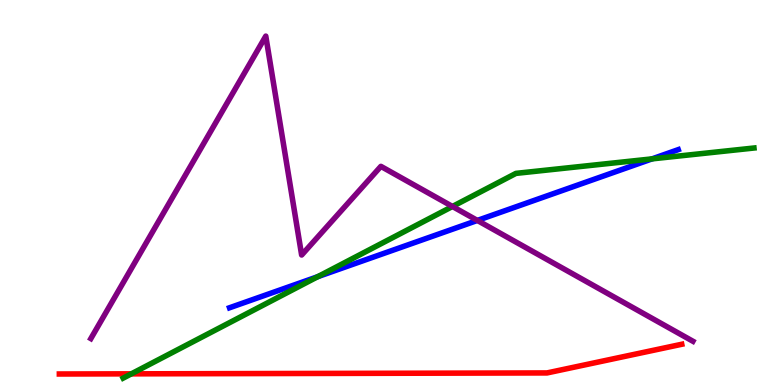[{'lines': ['blue', 'red'], 'intersections': []}, {'lines': ['green', 'red'], 'intersections': [{'x': 1.7, 'y': 0.29}]}, {'lines': ['purple', 'red'], 'intersections': []}, {'lines': ['blue', 'green'], 'intersections': [{'x': 4.1, 'y': 2.81}, {'x': 8.41, 'y': 5.87}]}, {'lines': ['blue', 'purple'], 'intersections': [{'x': 6.16, 'y': 4.27}]}, {'lines': ['green', 'purple'], 'intersections': [{'x': 5.84, 'y': 4.64}]}]